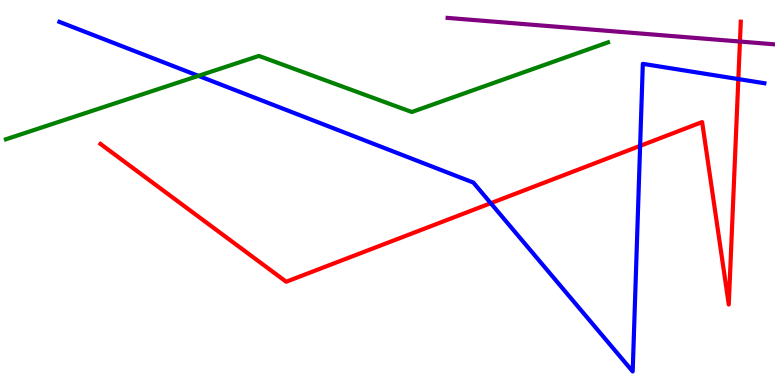[{'lines': ['blue', 'red'], 'intersections': [{'x': 6.33, 'y': 4.72}, {'x': 8.26, 'y': 6.21}, {'x': 9.53, 'y': 7.95}]}, {'lines': ['green', 'red'], 'intersections': []}, {'lines': ['purple', 'red'], 'intersections': [{'x': 9.55, 'y': 8.92}]}, {'lines': ['blue', 'green'], 'intersections': [{'x': 2.56, 'y': 8.03}]}, {'lines': ['blue', 'purple'], 'intersections': []}, {'lines': ['green', 'purple'], 'intersections': []}]